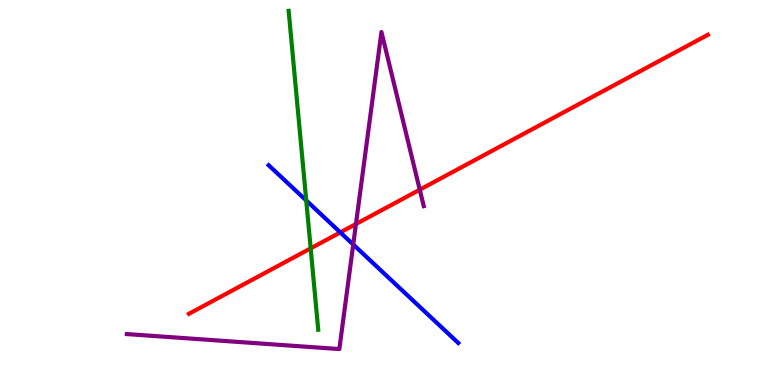[{'lines': ['blue', 'red'], 'intersections': [{'x': 4.39, 'y': 3.96}]}, {'lines': ['green', 'red'], 'intersections': [{'x': 4.01, 'y': 3.55}]}, {'lines': ['purple', 'red'], 'intersections': [{'x': 4.59, 'y': 4.18}, {'x': 5.42, 'y': 5.07}]}, {'lines': ['blue', 'green'], 'intersections': [{'x': 3.95, 'y': 4.79}]}, {'lines': ['blue', 'purple'], 'intersections': [{'x': 4.56, 'y': 3.65}]}, {'lines': ['green', 'purple'], 'intersections': []}]